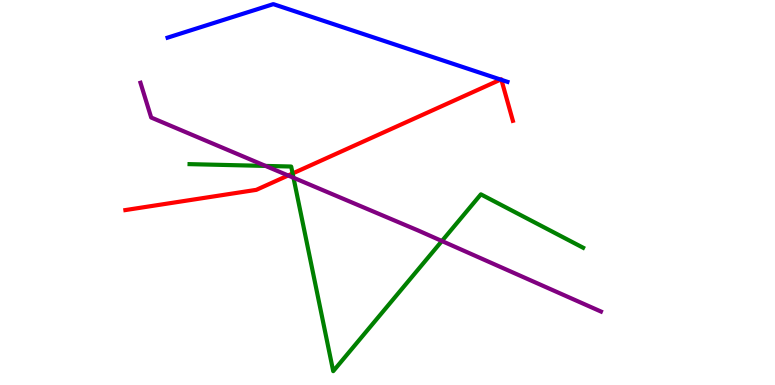[{'lines': ['blue', 'red'], 'intersections': [{'x': 6.46, 'y': 7.93}, {'x': 6.47, 'y': 7.93}]}, {'lines': ['green', 'red'], 'intersections': [{'x': 3.78, 'y': 5.49}]}, {'lines': ['purple', 'red'], 'intersections': [{'x': 3.72, 'y': 5.44}]}, {'lines': ['blue', 'green'], 'intersections': []}, {'lines': ['blue', 'purple'], 'intersections': []}, {'lines': ['green', 'purple'], 'intersections': [{'x': 3.43, 'y': 5.69}, {'x': 3.79, 'y': 5.38}, {'x': 5.7, 'y': 3.74}]}]